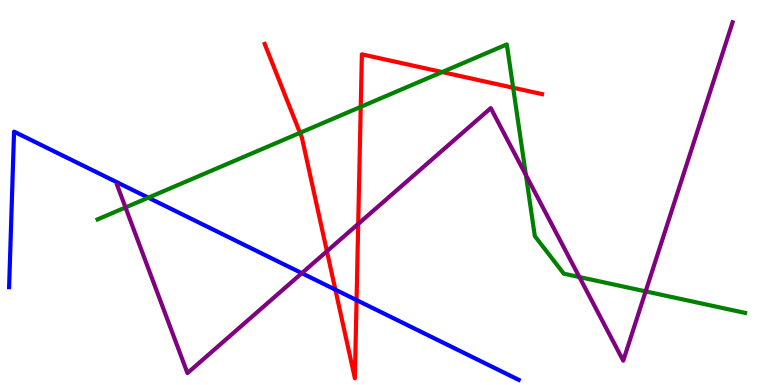[{'lines': ['blue', 'red'], 'intersections': [{'x': 4.33, 'y': 2.48}, {'x': 4.6, 'y': 2.21}]}, {'lines': ['green', 'red'], 'intersections': [{'x': 3.87, 'y': 6.55}, {'x': 4.65, 'y': 7.22}, {'x': 5.7, 'y': 8.13}, {'x': 6.62, 'y': 7.72}]}, {'lines': ['purple', 'red'], 'intersections': [{'x': 4.22, 'y': 3.47}, {'x': 4.62, 'y': 4.18}]}, {'lines': ['blue', 'green'], 'intersections': [{'x': 1.91, 'y': 4.87}]}, {'lines': ['blue', 'purple'], 'intersections': [{'x': 3.89, 'y': 2.9}]}, {'lines': ['green', 'purple'], 'intersections': [{'x': 1.62, 'y': 4.61}, {'x': 6.79, 'y': 5.45}, {'x': 7.48, 'y': 2.8}, {'x': 8.33, 'y': 2.43}]}]